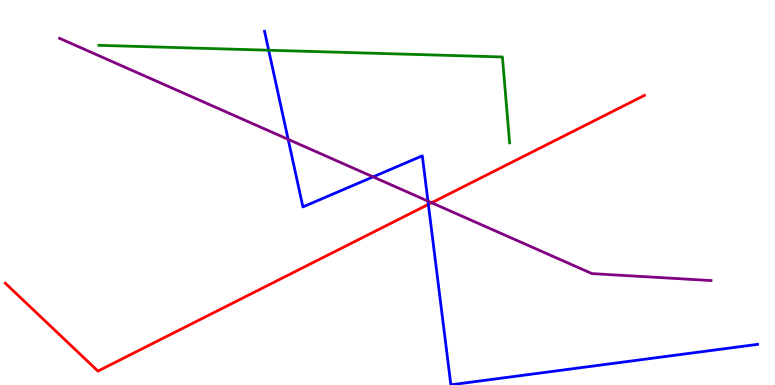[{'lines': ['blue', 'red'], 'intersections': [{'x': 5.53, 'y': 4.69}]}, {'lines': ['green', 'red'], 'intersections': []}, {'lines': ['purple', 'red'], 'intersections': [{'x': 5.57, 'y': 4.73}]}, {'lines': ['blue', 'green'], 'intersections': [{'x': 3.47, 'y': 8.7}]}, {'lines': ['blue', 'purple'], 'intersections': [{'x': 3.72, 'y': 6.38}, {'x': 4.81, 'y': 5.41}, {'x': 5.52, 'y': 4.78}]}, {'lines': ['green', 'purple'], 'intersections': []}]